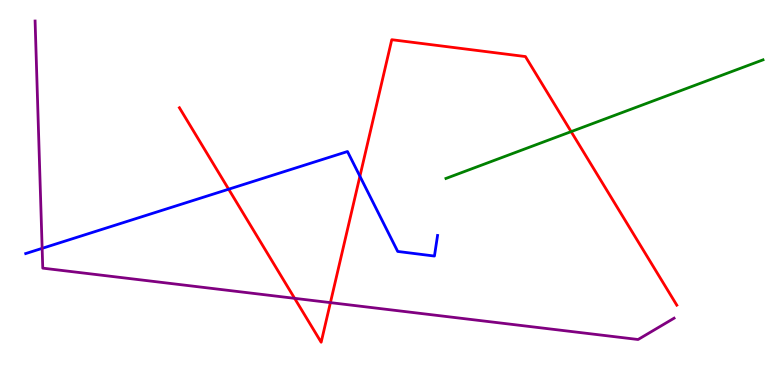[{'lines': ['blue', 'red'], 'intersections': [{'x': 2.95, 'y': 5.09}, {'x': 4.64, 'y': 5.42}]}, {'lines': ['green', 'red'], 'intersections': [{'x': 7.37, 'y': 6.58}]}, {'lines': ['purple', 'red'], 'intersections': [{'x': 3.8, 'y': 2.25}, {'x': 4.26, 'y': 2.14}]}, {'lines': ['blue', 'green'], 'intersections': []}, {'lines': ['blue', 'purple'], 'intersections': [{'x': 0.544, 'y': 3.55}]}, {'lines': ['green', 'purple'], 'intersections': []}]